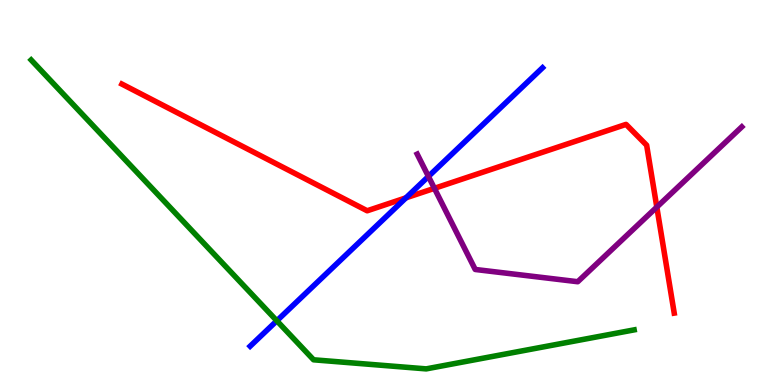[{'lines': ['blue', 'red'], 'intersections': [{'x': 5.24, 'y': 4.86}]}, {'lines': ['green', 'red'], 'intersections': []}, {'lines': ['purple', 'red'], 'intersections': [{'x': 5.61, 'y': 5.11}, {'x': 8.47, 'y': 4.62}]}, {'lines': ['blue', 'green'], 'intersections': [{'x': 3.57, 'y': 1.67}]}, {'lines': ['blue', 'purple'], 'intersections': [{'x': 5.53, 'y': 5.42}]}, {'lines': ['green', 'purple'], 'intersections': []}]